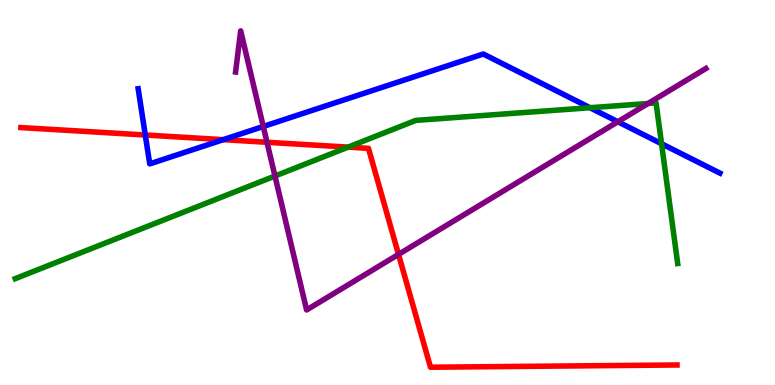[{'lines': ['blue', 'red'], 'intersections': [{'x': 1.87, 'y': 6.49}, {'x': 2.88, 'y': 6.37}]}, {'lines': ['green', 'red'], 'intersections': [{'x': 4.49, 'y': 6.18}]}, {'lines': ['purple', 'red'], 'intersections': [{'x': 3.45, 'y': 6.3}, {'x': 5.14, 'y': 3.39}]}, {'lines': ['blue', 'green'], 'intersections': [{'x': 7.61, 'y': 7.2}, {'x': 8.54, 'y': 6.27}]}, {'lines': ['blue', 'purple'], 'intersections': [{'x': 3.4, 'y': 6.71}, {'x': 7.97, 'y': 6.84}]}, {'lines': ['green', 'purple'], 'intersections': [{'x': 3.55, 'y': 5.43}, {'x': 8.36, 'y': 7.31}]}]